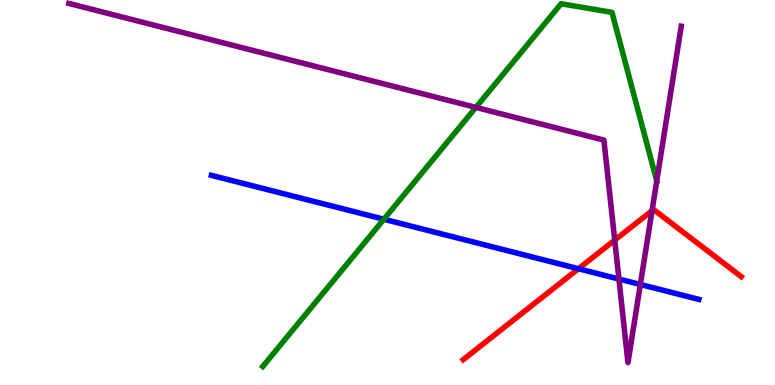[{'lines': ['blue', 'red'], 'intersections': [{'x': 7.46, 'y': 3.02}]}, {'lines': ['green', 'red'], 'intersections': []}, {'lines': ['purple', 'red'], 'intersections': [{'x': 7.93, 'y': 3.76}, {'x': 8.41, 'y': 4.53}]}, {'lines': ['blue', 'green'], 'intersections': [{'x': 4.95, 'y': 4.31}]}, {'lines': ['blue', 'purple'], 'intersections': [{'x': 7.99, 'y': 2.75}, {'x': 8.26, 'y': 2.61}]}, {'lines': ['green', 'purple'], 'intersections': [{'x': 6.14, 'y': 7.21}, {'x': 8.47, 'y': 5.3}]}]